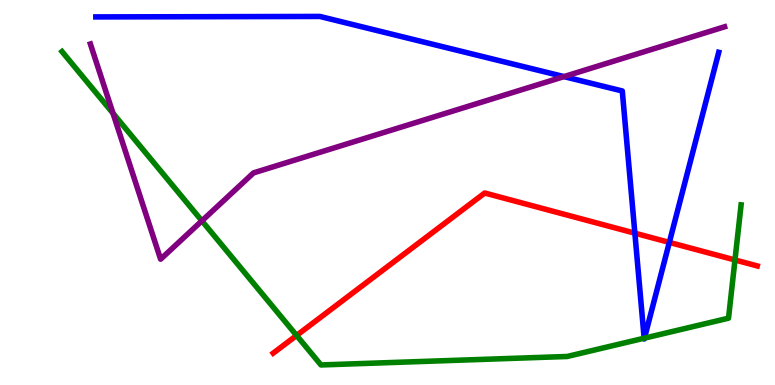[{'lines': ['blue', 'red'], 'intersections': [{'x': 8.19, 'y': 3.94}, {'x': 8.64, 'y': 3.7}]}, {'lines': ['green', 'red'], 'intersections': [{'x': 3.83, 'y': 1.29}, {'x': 9.48, 'y': 3.25}]}, {'lines': ['purple', 'red'], 'intersections': []}, {'lines': ['blue', 'green'], 'intersections': [{'x': 8.31, 'y': 1.22}, {'x': 8.32, 'y': 1.22}]}, {'lines': ['blue', 'purple'], 'intersections': [{'x': 7.28, 'y': 8.01}]}, {'lines': ['green', 'purple'], 'intersections': [{'x': 1.46, 'y': 7.06}, {'x': 2.61, 'y': 4.26}]}]